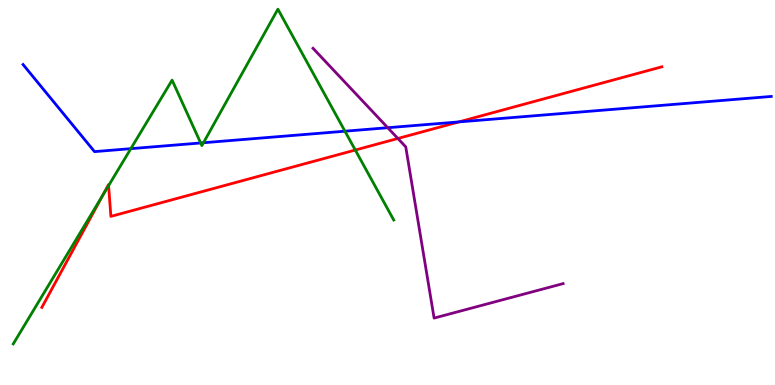[{'lines': ['blue', 'red'], 'intersections': [{'x': 5.92, 'y': 6.83}]}, {'lines': ['green', 'red'], 'intersections': [{'x': 1.32, 'y': 4.91}, {'x': 1.4, 'y': 5.18}, {'x': 4.58, 'y': 6.1}]}, {'lines': ['purple', 'red'], 'intersections': [{'x': 5.13, 'y': 6.4}]}, {'lines': ['blue', 'green'], 'intersections': [{'x': 1.69, 'y': 6.14}, {'x': 2.59, 'y': 6.29}, {'x': 2.63, 'y': 6.29}, {'x': 4.45, 'y': 6.59}]}, {'lines': ['blue', 'purple'], 'intersections': [{'x': 5.0, 'y': 6.68}]}, {'lines': ['green', 'purple'], 'intersections': []}]